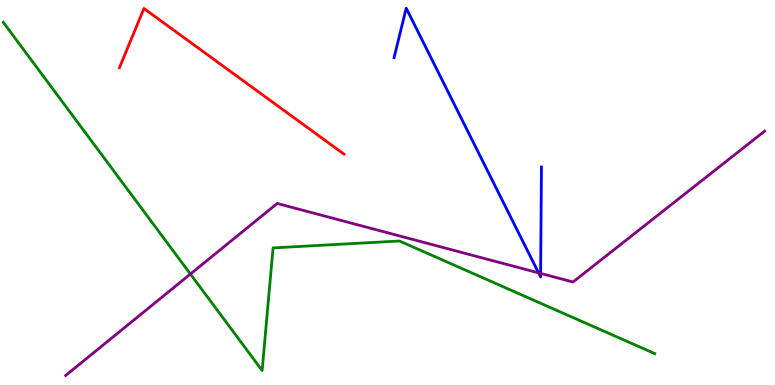[{'lines': ['blue', 'red'], 'intersections': []}, {'lines': ['green', 'red'], 'intersections': []}, {'lines': ['purple', 'red'], 'intersections': []}, {'lines': ['blue', 'green'], 'intersections': []}, {'lines': ['blue', 'purple'], 'intersections': [{'x': 6.95, 'y': 2.91}, {'x': 6.98, 'y': 2.9}]}, {'lines': ['green', 'purple'], 'intersections': [{'x': 2.46, 'y': 2.88}]}]